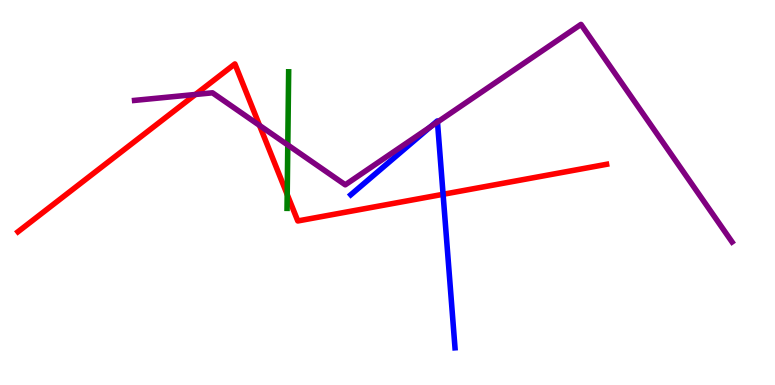[{'lines': ['blue', 'red'], 'intersections': [{'x': 5.72, 'y': 4.95}]}, {'lines': ['green', 'red'], 'intersections': [{'x': 3.71, 'y': 4.95}]}, {'lines': ['purple', 'red'], 'intersections': [{'x': 2.52, 'y': 7.55}, {'x': 3.35, 'y': 6.74}]}, {'lines': ['blue', 'green'], 'intersections': []}, {'lines': ['blue', 'purple'], 'intersections': [{'x': 5.55, 'y': 6.7}, {'x': 5.64, 'y': 6.83}]}, {'lines': ['green', 'purple'], 'intersections': [{'x': 3.71, 'y': 6.23}]}]